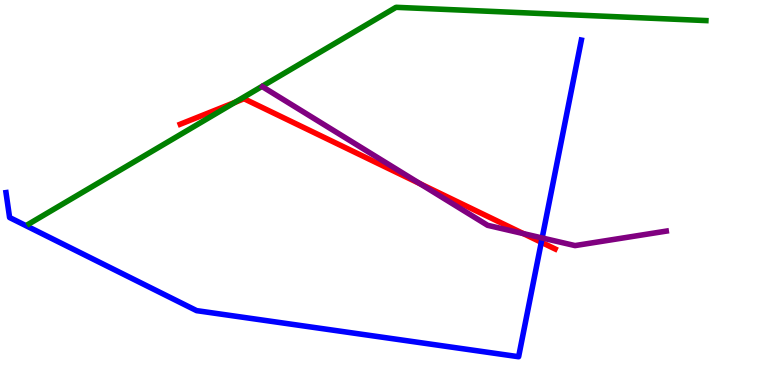[{'lines': ['blue', 'red'], 'intersections': [{'x': 6.98, 'y': 3.71}]}, {'lines': ['green', 'red'], 'intersections': [{'x': 3.03, 'y': 7.34}]}, {'lines': ['purple', 'red'], 'intersections': [{'x': 5.42, 'y': 5.23}, {'x': 6.75, 'y': 3.93}]}, {'lines': ['blue', 'green'], 'intersections': []}, {'lines': ['blue', 'purple'], 'intersections': [{'x': 7.0, 'y': 3.82}]}, {'lines': ['green', 'purple'], 'intersections': []}]